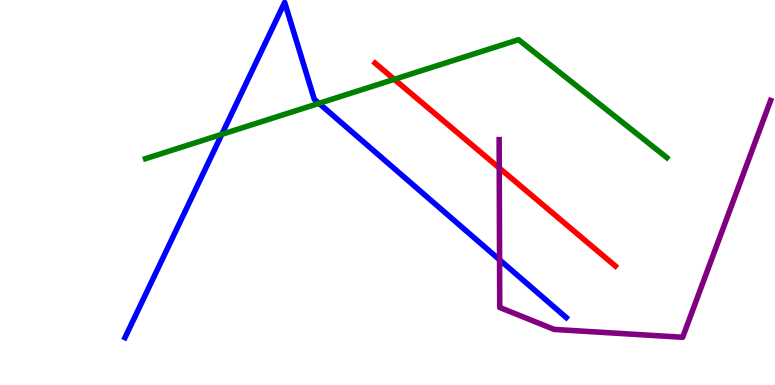[{'lines': ['blue', 'red'], 'intersections': []}, {'lines': ['green', 'red'], 'intersections': [{'x': 5.09, 'y': 7.94}]}, {'lines': ['purple', 'red'], 'intersections': [{'x': 6.44, 'y': 5.64}]}, {'lines': ['blue', 'green'], 'intersections': [{'x': 2.86, 'y': 6.51}, {'x': 4.12, 'y': 7.32}]}, {'lines': ['blue', 'purple'], 'intersections': [{'x': 6.45, 'y': 3.25}]}, {'lines': ['green', 'purple'], 'intersections': []}]